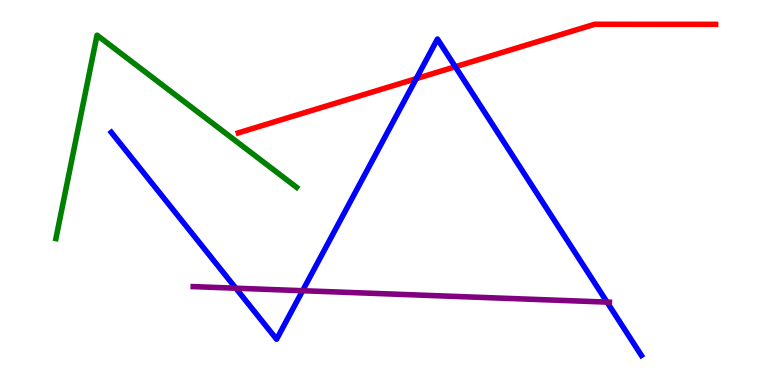[{'lines': ['blue', 'red'], 'intersections': [{'x': 5.37, 'y': 7.96}, {'x': 5.87, 'y': 8.27}]}, {'lines': ['green', 'red'], 'intersections': []}, {'lines': ['purple', 'red'], 'intersections': []}, {'lines': ['blue', 'green'], 'intersections': []}, {'lines': ['blue', 'purple'], 'intersections': [{'x': 3.04, 'y': 2.51}, {'x': 3.9, 'y': 2.45}, {'x': 7.83, 'y': 2.15}]}, {'lines': ['green', 'purple'], 'intersections': []}]